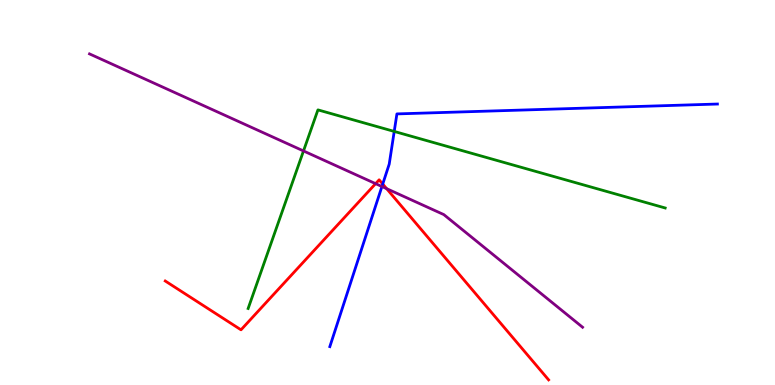[{'lines': ['blue', 'red'], 'intersections': [{'x': 4.94, 'y': 5.22}]}, {'lines': ['green', 'red'], 'intersections': []}, {'lines': ['purple', 'red'], 'intersections': [{'x': 4.85, 'y': 5.23}, {'x': 4.99, 'y': 5.1}]}, {'lines': ['blue', 'green'], 'intersections': [{'x': 5.09, 'y': 6.59}]}, {'lines': ['blue', 'purple'], 'intersections': [{'x': 4.93, 'y': 5.16}]}, {'lines': ['green', 'purple'], 'intersections': [{'x': 3.92, 'y': 6.08}]}]